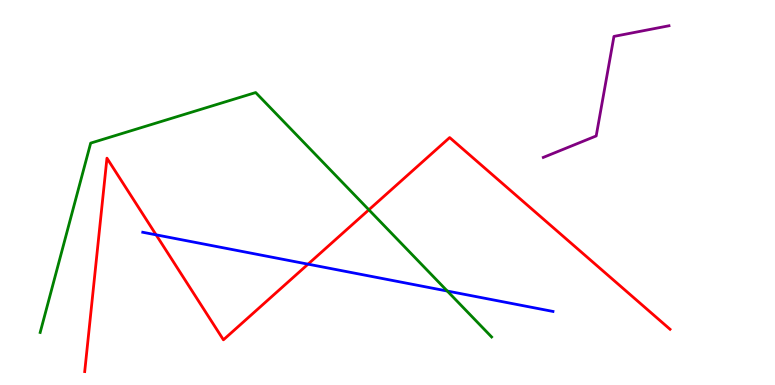[{'lines': ['blue', 'red'], 'intersections': [{'x': 2.01, 'y': 3.9}, {'x': 3.97, 'y': 3.14}]}, {'lines': ['green', 'red'], 'intersections': [{'x': 4.76, 'y': 4.55}]}, {'lines': ['purple', 'red'], 'intersections': []}, {'lines': ['blue', 'green'], 'intersections': [{'x': 5.77, 'y': 2.44}]}, {'lines': ['blue', 'purple'], 'intersections': []}, {'lines': ['green', 'purple'], 'intersections': []}]